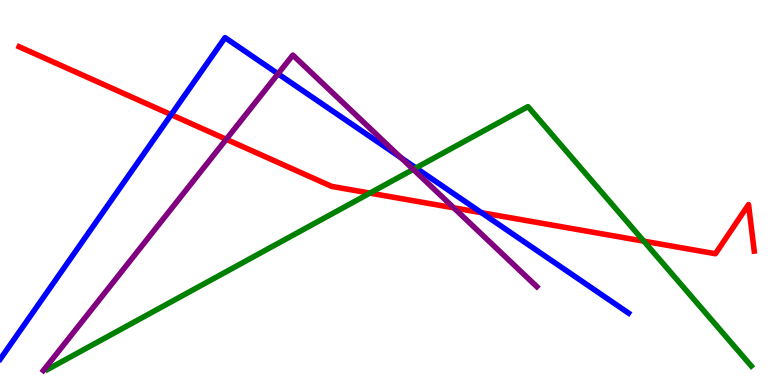[{'lines': ['blue', 'red'], 'intersections': [{'x': 2.21, 'y': 7.02}, {'x': 6.21, 'y': 4.48}]}, {'lines': ['green', 'red'], 'intersections': [{'x': 4.77, 'y': 4.98}, {'x': 8.31, 'y': 3.74}]}, {'lines': ['purple', 'red'], 'intersections': [{'x': 2.92, 'y': 6.38}, {'x': 5.86, 'y': 4.6}]}, {'lines': ['blue', 'green'], 'intersections': [{'x': 5.37, 'y': 5.64}]}, {'lines': ['blue', 'purple'], 'intersections': [{'x': 3.59, 'y': 8.08}, {'x': 5.17, 'y': 5.9}]}, {'lines': ['green', 'purple'], 'intersections': [{'x': 5.33, 'y': 5.6}]}]